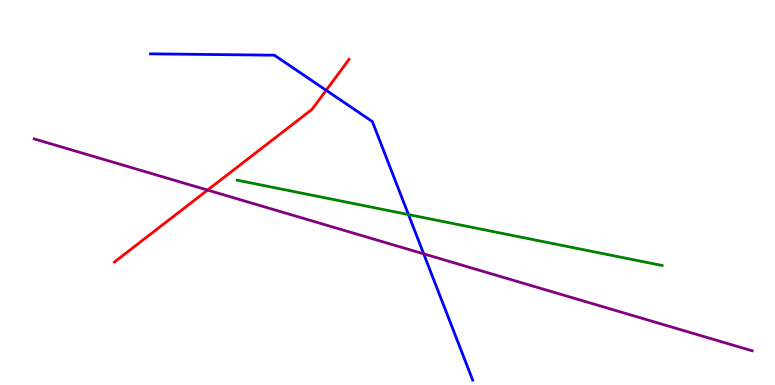[{'lines': ['blue', 'red'], 'intersections': [{'x': 4.21, 'y': 7.66}]}, {'lines': ['green', 'red'], 'intersections': []}, {'lines': ['purple', 'red'], 'intersections': [{'x': 2.68, 'y': 5.06}]}, {'lines': ['blue', 'green'], 'intersections': [{'x': 5.27, 'y': 4.43}]}, {'lines': ['blue', 'purple'], 'intersections': [{'x': 5.47, 'y': 3.41}]}, {'lines': ['green', 'purple'], 'intersections': []}]